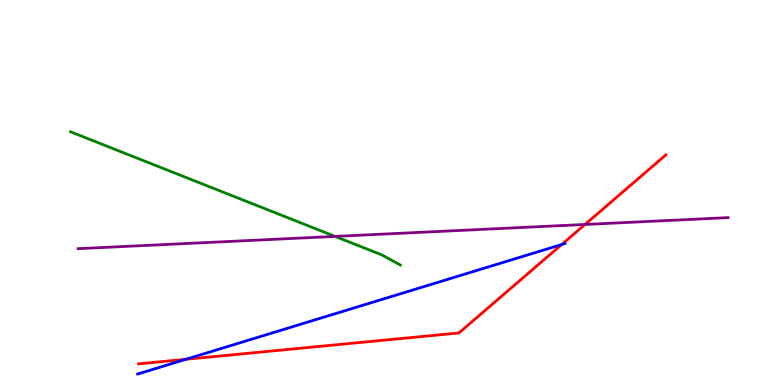[{'lines': ['blue', 'red'], 'intersections': [{'x': 2.4, 'y': 0.668}, {'x': 7.25, 'y': 3.65}]}, {'lines': ['green', 'red'], 'intersections': []}, {'lines': ['purple', 'red'], 'intersections': [{'x': 7.55, 'y': 4.17}]}, {'lines': ['blue', 'green'], 'intersections': []}, {'lines': ['blue', 'purple'], 'intersections': []}, {'lines': ['green', 'purple'], 'intersections': [{'x': 4.32, 'y': 3.86}]}]